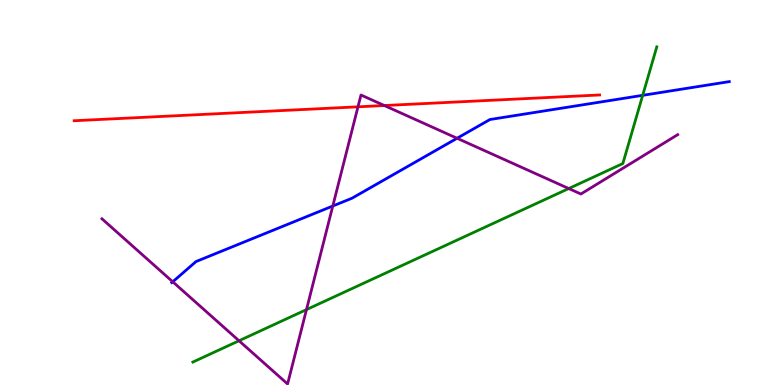[{'lines': ['blue', 'red'], 'intersections': []}, {'lines': ['green', 'red'], 'intersections': []}, {'lines': ['purple', 'red'], 'intersections': [{'x': 4.62, 'y': 7.23}, {'x': 4.96, 'y': 7.26}]}, {'lines': ['blue', 'green'], 'intersections': [{'x': 8.29, 'y': 7.52}]}, {'lines': ['blue', 'purple'], 'intersections': [{'x': 2.23, 'y': 2.68}, {'x': 4.29, 'y': 4.65}, {'x': 5.9, 'y': 6.41}]}, {'lines': ['green', 'purple'], 'intersections': [{'x': 3.08, 'y': 1.15}, {'x': 3.95, 'y': 1.96}, {'x': 7.34, 'y': 5.1}]}]